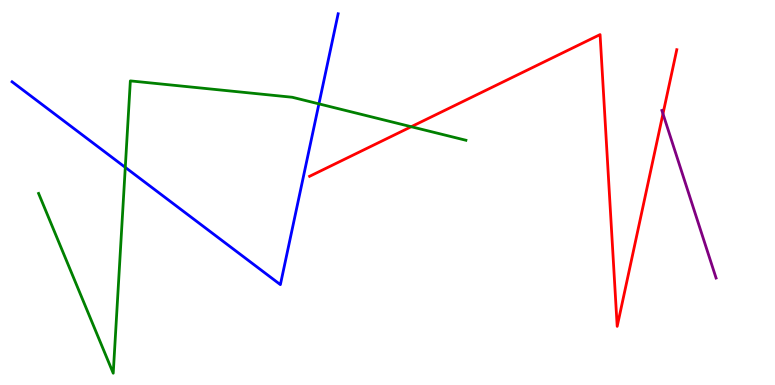[{'lines': ['blue', 'red'], 'intersections': []}, {'lines': ['green', 'red'], 'intersections': [{'x': 5.31, 'y': 6.71}]}, {'lines': ['purple', 'red'], 'intersections': [{'x': 8.55, 'y': 7.04}]}, {'lines': ['blue', 'green'], 'intersections': [{'x': 1.62, 'y': 5.65}, {'x': 4.12, 'y': 7.3}]}, {'lines': ['blue', 'purple'], 'intersections': []}, {'lines': ['green', 'purple'], 'intersections': []}]